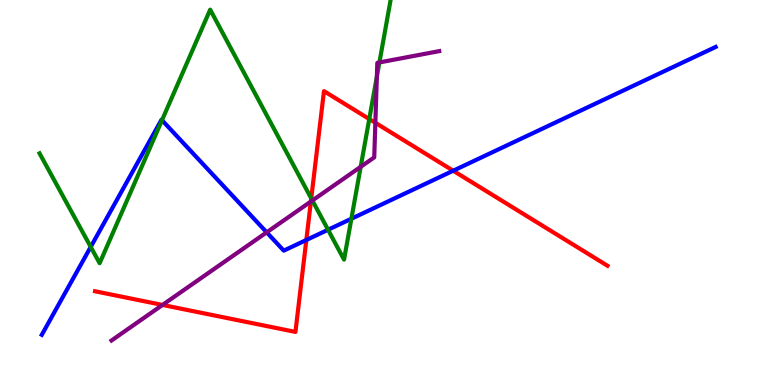[{'lines': ['blue', 'red'], 'intersections': [{'x': 3.95, 'y': 3.77}, {'x': 5.85, 'y': 5.57}]}, {'lines': ['green', 'red'], 'intersections': [{'x': 4.02, 'y': 4.85}, {'x': 4.76, 'y': 6.91}]}, {'lines': ['purple', 'red'], 'intersections': [{'x': 2.1, 'y': 2.08}, {'x': 4.01, 'y': 4.77}, {'x': 4.84, 'y': 6.81}]}, {'lines': ['blue', 'green'], 'intersections': [{'x': 1.17, 'y': 3.59}, {'x': 2.09, 'y': 6.88}, {'x': 4.23, 'y': 4.03}, {'x': 4.53, 'y': 4.32}]}, {'lines': ['blue', 'purple'], 'intersections': [{'x': 3.44, 'y': 3.97}]}, {'lines': ['green', 'purple'], 'intersections': [{'x': 4.03, 'y': 4.79}, {'x': 4.65, 'y': 5.67}, {'x': 4.86, 'y': 8.01}, {'x': 4.9, 'y': 8.38}]}]